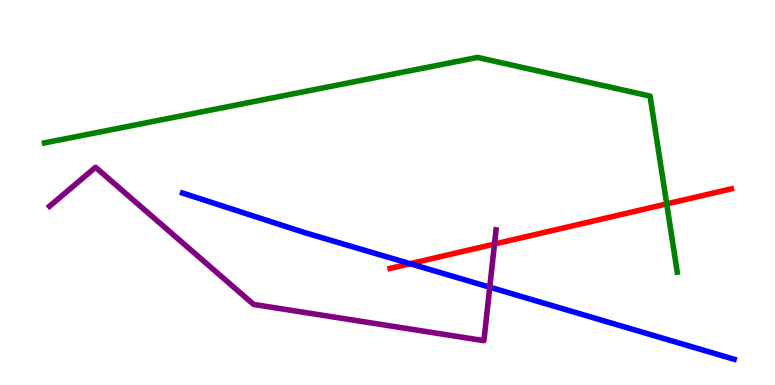[{'lines': ['blue', 'red'], 'intersections': [{'x': 5.29, 'y': 3.15}]}, {'lines': ['green', 'red'], 'intersections': [{'x': 8.6, 'y': 4.7}]}, {'lines': ['purple', 'red'], 'intersections': [{'x': 6.38, 'y': 3.66}]}, {'lines': ['blue', 'green'], 'intersections': []}, {'lines': ['blue', 'purple'], 'intersections': [{'x': 6.32, 'y': 2.54}]}, {'lines': ['green', 'purple'], 'intersections': []}]